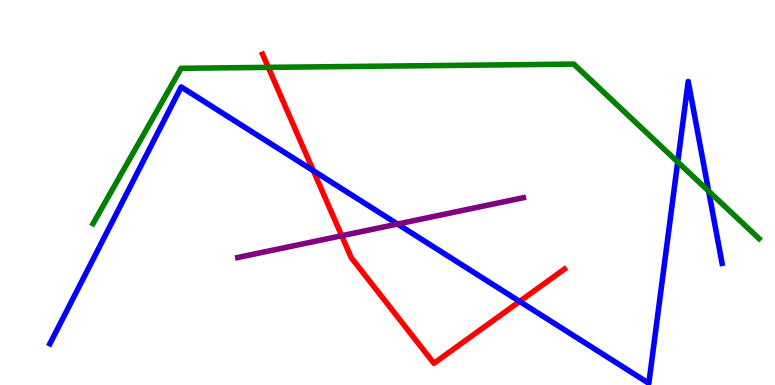[{'lines': ['blue', 'red'], 'intersections': [{'x': 4.04, 'y': 5.57}, {'x': 6.71, 'y': 2.17}]}, {'lines': ['green', 'red'], 'intersections': [{'x': 3.46, 'y': 8.25}]}, {'lines': ['purple', 'red'], 'intersections': [{'x': 4.41, 'y': 3.88}]}, {'lines': ['blue', 'green'], 'intersections': [{'x': 8.74, 'y': 5.79}, {'x': 9.14, 'y': 5.04}]}, {'lines': ['blue', 'purple'], 'intersections': [{'x': 5.13, 'y': 4.18}]}, {'lines': ['green', 'purple'], 'intersections': []}]